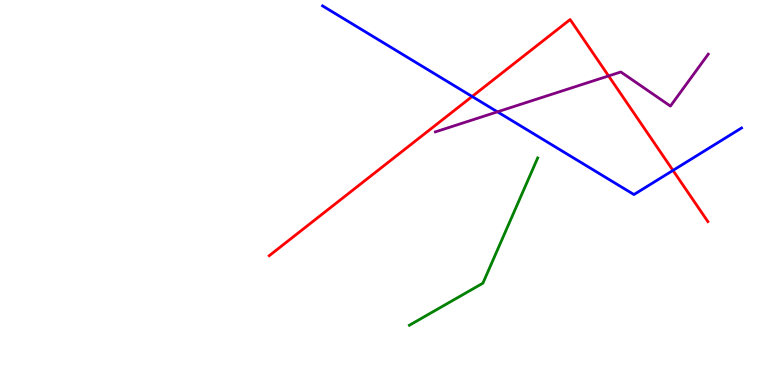[{'lines': ['blue', 'red'], 'intersections': [{'x': 6.09, 'y': 7.49}, {'x': 8.68, 'y': 5.57}]}, {'lines': ['green', 'red'], 'intersections': []}, {'lines': ['purple', 'red'], 'intersections': [{'x': 7.85, 'y': 8.03}]}, {'lines': ['blue', 'green'], 'intersections': []}, {'lines': ['blue', 'purple'], 'intersections': [{'x': 6.42, 'y': 7.1}]}, {'lines': ['green', 'purple'], 'intersections': []}]